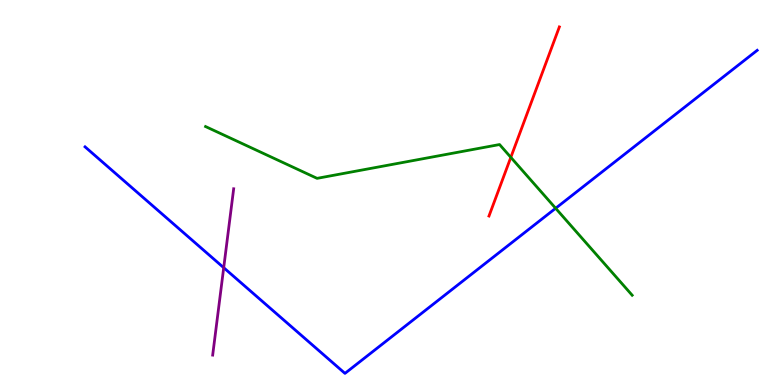[{'lines': ['blue', 'red'], 'intersections': []}, {'lines': ['green', 'red'], 'intersections': [{'x': 6.59, 'y': 5.91}]}, {'lines': ['purple', 'red'], 'intersections': []}, {'lines': ['blue', 'green'], 'intersections': [{'x': 7.17, 'y': 4.59}]}, {'lines': ['blue', 'purple'], 'intersections': [{'x': 2.89, 'y': 3.05}]}, {'lines': ['green', 'purple'], 'intersections': []}]